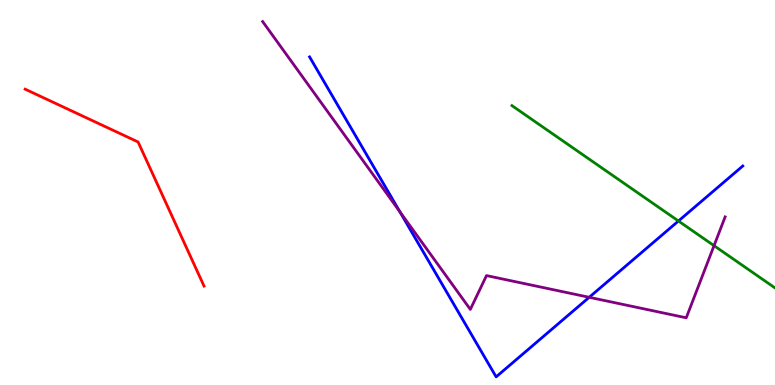[{'lines': ['blue', 'red'], 'intersections': []}, {'lines': ['green', 'red'], 'intersections': []}, {'lines': ['purple', 'red'], 'intersections': []}, {'lines': ['blue', 'green'], 'intersections': [{'x': 8.75, 'y': 4.26}]}, {'lines': ['blue', 'purple'], 'intersections': [{'x': 5.16, 'y': 4.5}, {'x': 7.6, 'y': 2.28}]}, {'lines': ['green', 'purple'], 'intersections': [{'x': 9.21, 'y': 3.62}]}]